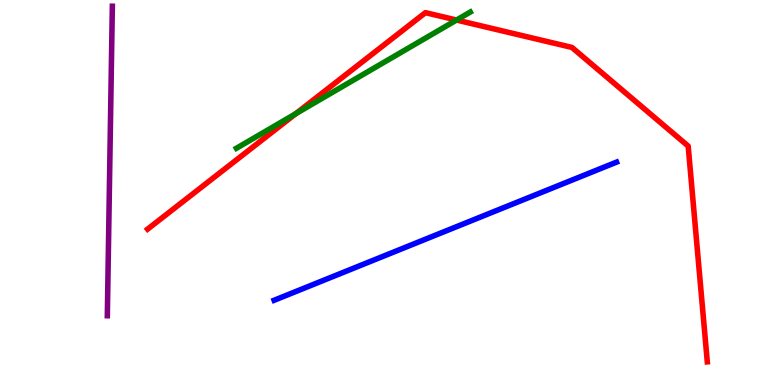[{'lines': ['blue', 'red'], 'intersections': []}, {'lines': ['green', 'red'], 'intersections': [{'x': 3.82, 'y': 7.05}, {'x': 5.89, 'y': 9.48}]}, {'lines': ['purple', 'red'], 'intersections': []}, {'lines': ['blue', 'green'], 'intersections': []}, {'lines': ['blue', 'purple'], 'intersections': []}, {'lines': ['green', 'purple'], 'intersections': []}]